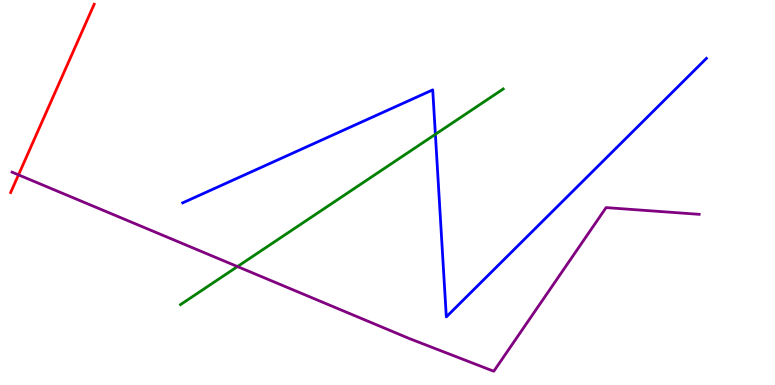[{'lines': ['blue', 'red'], 'intersections': []}, {'lines': ['green', 'red'], 'intersections': []}, {'lines': ['purple', 'red'], 'intersections': [{'x': 0.239, 'y': 5.46}]}, {'lines': ['blue', 'green'], 'intersections': [{'x': 5.62, 'y': 6.51}]}, {'lines': ['blue', 'purple'], 'intersections': []}, {'lines': ['green', 'purple'], 'intersections': [{'x': 3.06, 'y': 3.08}]}]